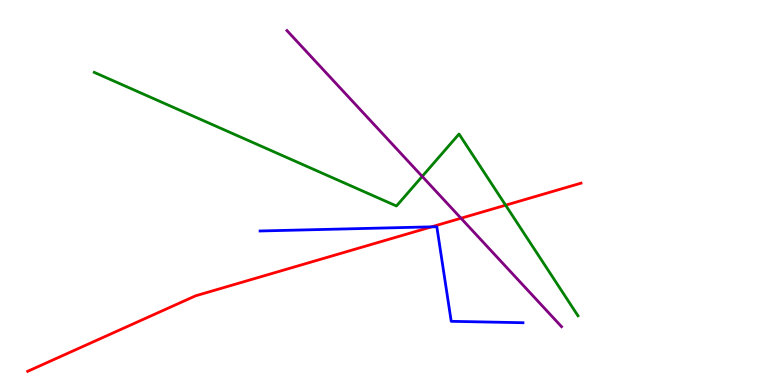[{'lines': ['blue', 'red'], 'intersections': [{'x': 5.57, 'y': 4.11}]}, {'lines': ['green', 'red'], 'intersections': [{'x': 6.52, 'y': 4.67}]}, {'lines': ['purple', 'red'], 'intersections': [{'x': 5.95, 'y': 4.33}]}, {'lines': ['blue', 'green'], 'intersections': []}, {'lines': ['blue', 'purple'], 'intersections': []}, {'lines': ['green', 'purple'], 'intersections': [{'x': 5.45, 'y': 5.42}]}]